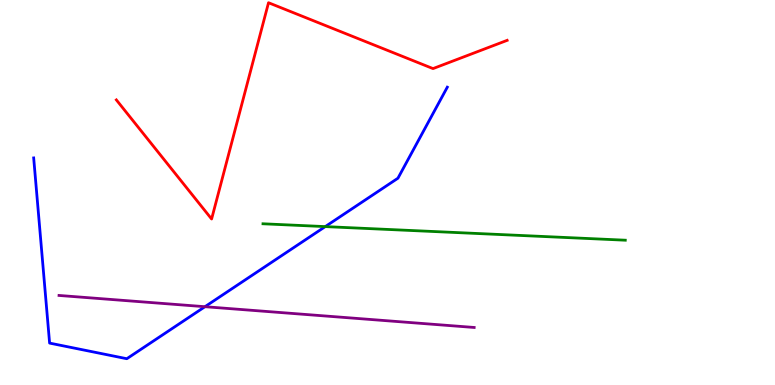[{'lines': ['blue', 'red'], 'intersections': []}, {'lines': ['green', 'red'], 'intersections': []}, {'lines': ['purple', 'red'], 'intersections': []}, {'lines': ['blue', 'green'], 'intersections': [{'x': 4.2, 'y': 4.11}]}, {'lines': ['blue', 'purple'], 'intersections': [{'x': 2.64, 'y': 2.03}]}, {'lines': ['green', 'purple'], 'intersections': []}]